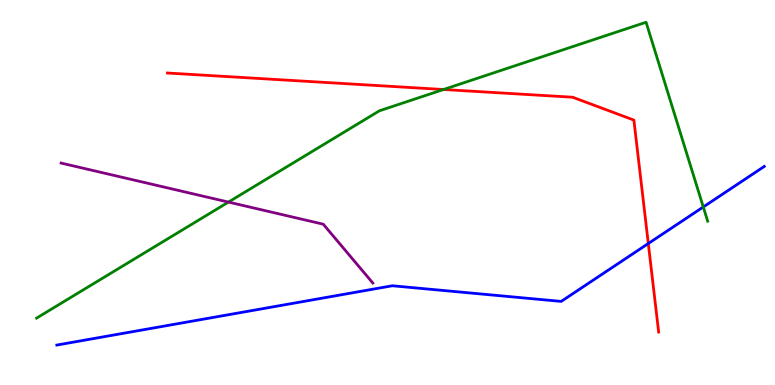[{'lines': ['blue', 'red'], 'intersections': [{'x': 8.37, 'y': 3.67}]}, {'lines': ['green', 'red'], 'intersections': [{'x': 5.72, 'y': 7.68}]}, {'lines': ['purple', 'red'], 'intersections': []}, {'lines': ['blue', 'green'], 'intersections': [{'x': 9.07, 'y': 4.62}]}, {'lines': ['blue', 'purple'], 'intersections': []}, {'lines': ['green', 'purple'], 'intersections': [{'x': 2.95, 'y': 4.75}]}]